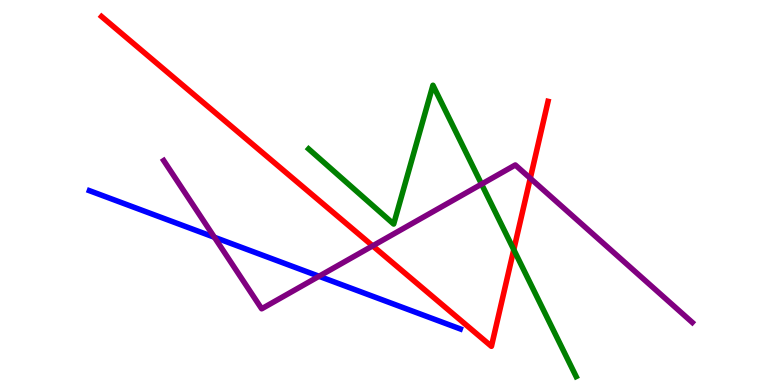[{'lines': ['blue', 'red'], 'intersections': []}, {'lines': ['green', 'red'], 'intersections': [{'x': 6.63, 'y': 3.52}]}, {'lines': ['purple', 'red'], 'intersections': [{'x': 4.81, 'y': 3.61}, {'x': 6.84, 'y': 5.37}]}, {'lines': ['blue', 'green'], 'intersections': []}, {'lines': ['blue', 'purple'], 'intersections': [{'x': 2.77, 'y': 3.84}, {'x': 4.12, 'y': 2.82}]}, {'lines': ['green', 'purple'], 'intersections': [{'x': 6.21, 'y': 5.22}]}]